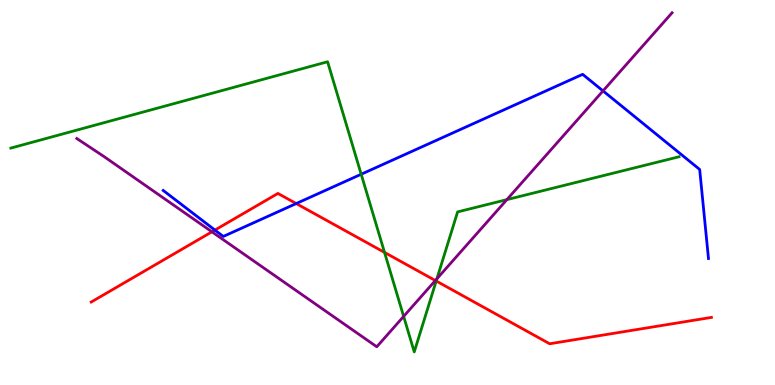[{'lines': ['blue', 'red'], 'intersections': [{'x': 2.77, 'y': 4.02}, {'x': 3.82, 'y': 4.71}]}, {'lines': ['green', 'red'], 'intersections': [{'x': 4.96, 'y': 3.44}, {'x': 5.63, 'y': 2.7}]}, {'lines': ['purple', 'red'], 'intersections': [{'x': 2.73, 'y': 3.98}, {'x': 5.62, 'y': 2.71}]}, {'lines': ['blue', 'green'], 'intersections': [{'x': 4.66, 'y': 5.47}]}, {'lines': ['blue', 'purple'], 'intersections': [{'x': 7.78, 'y': 7.64}]}, {'lines': ['green', 'purple'], 'intersections': [{'x': 5.21, 'y': 1.78}, {'x': 5.64, 'y': 2.76}, {'x': 6.54, 'y': 4.81}]}]